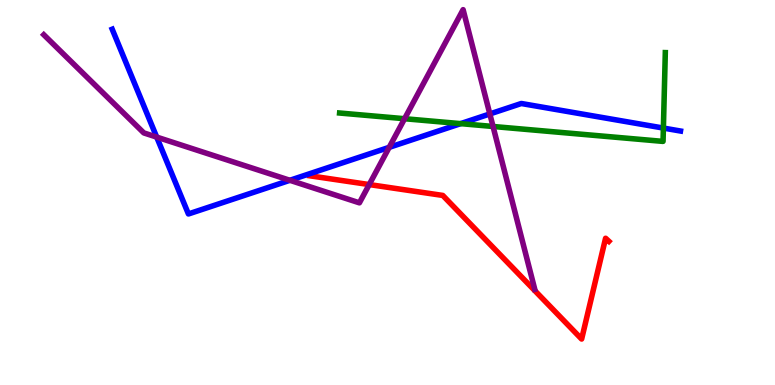[{'lines': ['blue', 'red'], 'intersections': []}, {'lines': ['green', 'red'], 'intersections': []}, {'lines': ['purple', 'red'], 'intersections': [{'x': 4.76, 'y': 5.21}]}, {'lines': ['blue', 'green'], 'intersections': [{'x': 5.94, 'y': 6.79}, {'x': 8.56, 'y': 6.67}]}, {'lines': ['blue', 'purple'], 'intersections': [{'x': 2.02, 'y': 6.44}, {'x': 3.74, 'y': 5.32}, {'x': 5.02, 'y': 6.17}, {'x': 6.32, 'y': 7.04}]}, {'lines': ['green', 'purple'], 'intersections': [{'x': 5.22, 'y': 6.92}, {'x': 6.36, 'y': 6.71}]}]